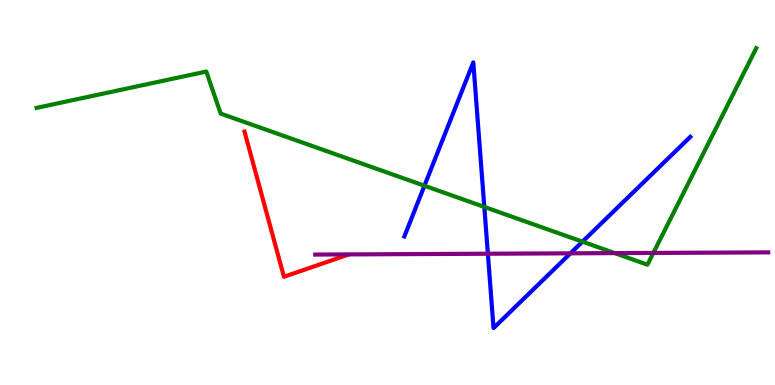[{'lines': ['blue', 'red'], 'intersections': []}, {'lines': ['green', 'red'], 'intersections': []}, {'lines': ['purple', 'red'], 'intersections': []}, {'lines': ['blue', 'green'], 'intersections': [{'x': 5.48, 'y': 5.18}, {'x': 6.25, 'y': 4.63}, {'x': 7.52, 'y': 3.72}]}, {'lines': ['blue', 'purple'], 'intersections': [{'x': 6.3, 'y': 3.41}, {'x': 7.36, 'y': 3.42}]}, {'lines': ['green', 'purple'], 'intersections': [{'x': 7.93, 'y': 3.43}, {'x': 8.43, 'y': 3.43}]}]